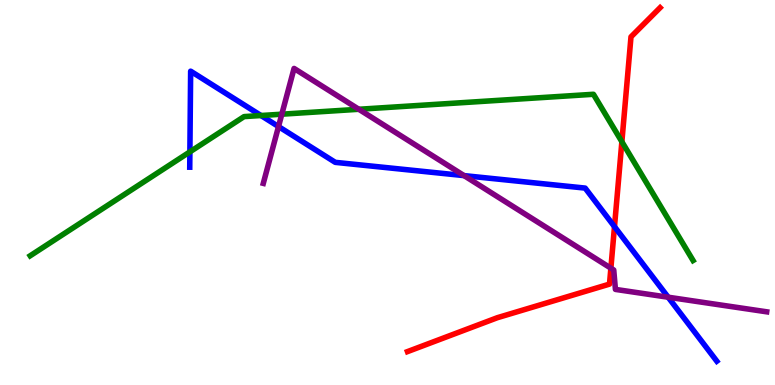[{'lines': ['blue', 'red'], 'intersections': [{'x': 7.93, 'y': 4.11}]}, {'lines': ['green', 'red'], 'intersections': [{'x': 8.02, 'y': 6.32}]}, {'lines': ['purple', 'red'], 'intersections': [{'x': 7.88, 'y': 3.03}]}, {'lines': ['blue', 'green'], 'intersections': [{'x': 2.45, 'y': 6.06}, {'x': 3.37, 'y': 7.0}]}, {'lines': ['blue', 'purple'], 'intersections': [{'x': 3.59, 'y': 6.71}, {'x': 5.99, 'y': 5.44}, {'x': 8.62, 'y': 2.28}]}, {'lines': ['green', 'purple'], 'intersections': [{'x': 3.64, 'y': 7.03}, {'x': 4.63, 'y': 7.16}]}]